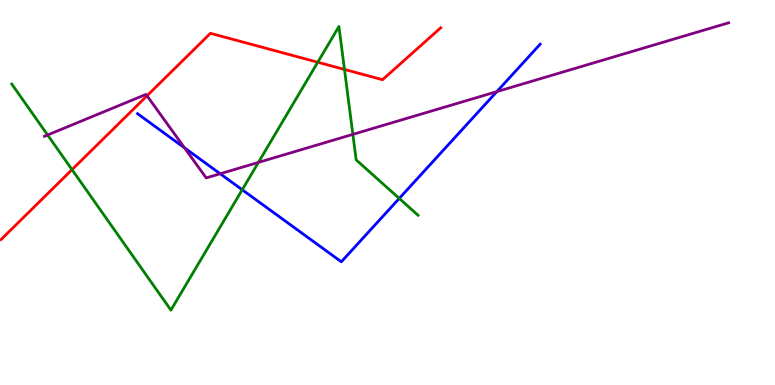[{'lines': ['blue', 'red'], 'intersections': []}, {'lines': ['green', 'red'], 'intersections': [{'x': 0.929, 'y': 5.59}, {'x': 4.1, 'y': 8.38}, {'x': 4.44, 'y': 8.2}]}, {'lines': ['purple', 'red'], 'intersections': [{'x': 1.9, 'y': 7.51}]}, {'lines': ['blue', 'green'], 'intersections': [{'x': 3.13, 'y': 5.07}, {'x': 5.15, 'y': 4.85}]}, {'lines': ['blue', 'purple'], 'intersections': [{'x': 2.38, 'y': 6.16}, {'x': 2.84, 'y': 5.49}, {'x': 6.41, 'y': 7.62}]}, {'lines': ['green', 'purple'], 'intersections': [{'x': 0.614, 'y': 6.49}, {'x': 3.33, 'y': 5.78}, {'x': 4.55, 'y': 6.51}]}]